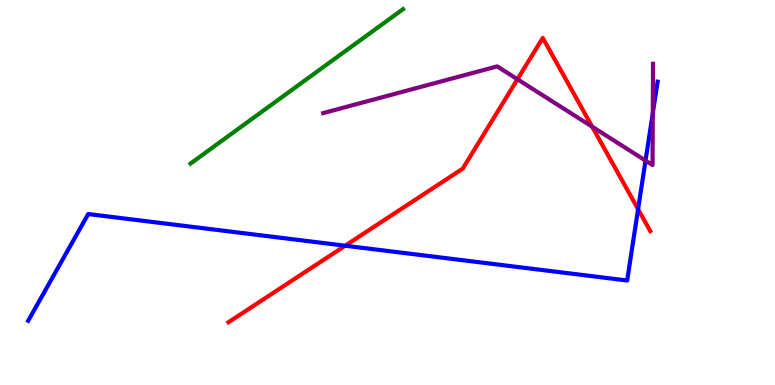[{'lines': ['blue', 'red'], 'intersections': [{'x': 4.45, 'y': 3.62}, {'x': 8.23, 'y': 4.57}]}, {'lines': ['green', 'red'], 'intersections': []}, {'lines': ['purple', 'red'], 'intersections': [{'x': 6.68, 'y': 7.94}, {'x': 7.64, 'y': 6.71}]}, {'lines': ['blue', 'green'], 'intersections': []}, {'lines': ['blue', 'purple'], 'intersections': [{'x': 8.33, 'y': 5.83}, {'x': 8.42, 'y': 7.06}]}, {'lines': ['green', 'purple'], 'intersections': []}]